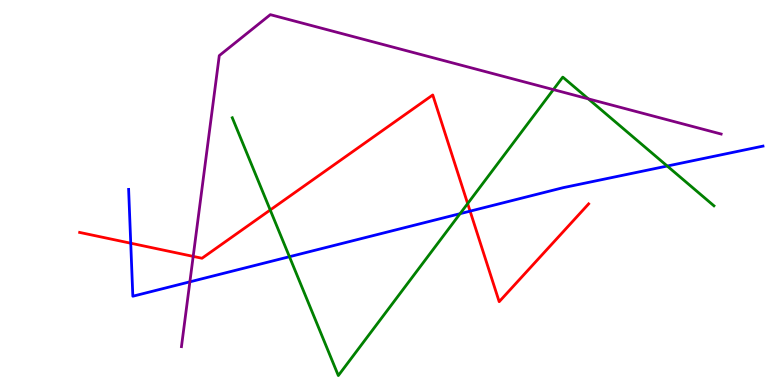[{'lines': ['blue', 'red'], 'intersections': [{'x': 1.69, 'y': 3.68}, {'x': 6.07, 'y': 4.52}]}, {'lines': ['green', 'red'], 'intersections': [{'x': 3.49, 'y': 4.55}, {'x': 6.03, 'y': 4.71}]}, {'lines': ['purple', 'red'], 'intersections': [{'x': 2.49, 'y': 3.34}]}, {'lines': ['blue', 'green'], 'intersections': [{'x': 3.73, 'y': 3.33}, {'x': 5.94, 'y': 4.45}, {'x': 8.61, 'y': 5.69}]}, {'lines': ['blue', 'purple'], 'intersections': [{'x': 2.45, 'y': 2.68}]}, {'lines': ['green', 'purple'], 'intersections': [{'x': 7.14, 'y': 7.67}, {'x': 7.59, 'y': 7.43}]}]